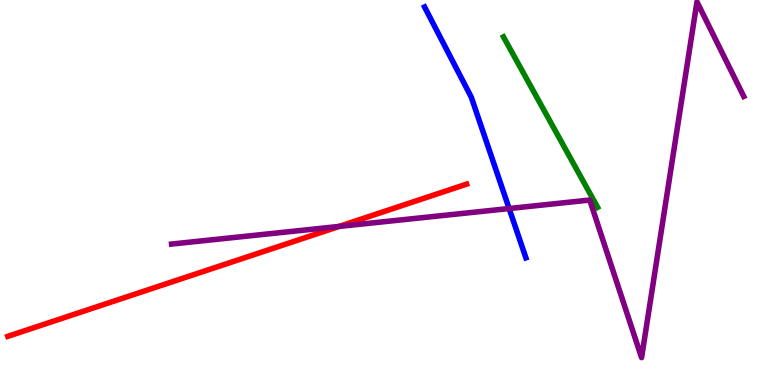[{'lines': ['blue', 'red'], 'intersections': []}, {'lines': ['green', 'red'], 'intersections': []}, {'lines': ['purple', 'red'], 'intersections': [{'x': 4.38, 'y': 4.12}]}, {'lines': ['blue', 'green'], 'intersections': []}, {'lines': ['blue', 'purple'], 'intersections': [{'x': 6.57, 'y': 4.58}]}, {'lines': ['green', 'purple'], 'intersections': []}]